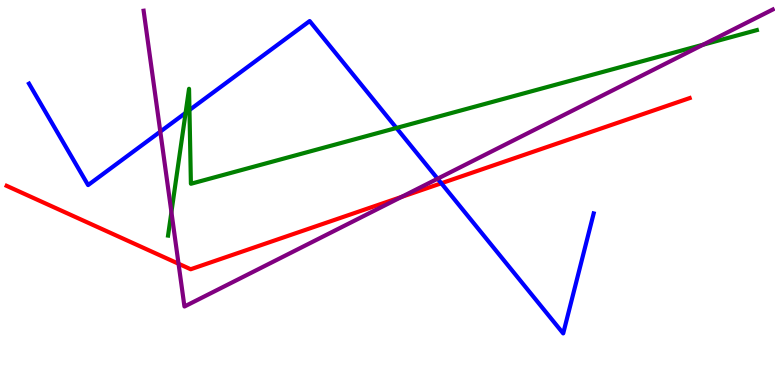[{'lines': ['blue', 'red'], 'intersections': [{'x': 5.69, 'y': 5.24}]}, {'lines': ['green', 'red'], 'intersections': []}, {'lines': ['purple', 'red'], 'intersections': [{'x': 2.3, 'y': 3.15}, {'x': 5.18, 'y': 4.88}]}, {'lines': ['blue', 'green'], 'intersections': [{'x': 2.39, 'y': 7.07}, {'x': 2.44, 'y': 7.14}, {'x': 5.12, 'y': 6.68}]}, {'lines': ['blue', 'purple'], 'intersections': [{'x': 2.07, 'y': 6.58}, {'x': 5.65, 'y': 5.36}]}, {'lines': ['green', 'purple'], 'intersections': [{'x': 2.21, 'y': 4.49}, {'x': 9.07, 'y': 8.84}]}]